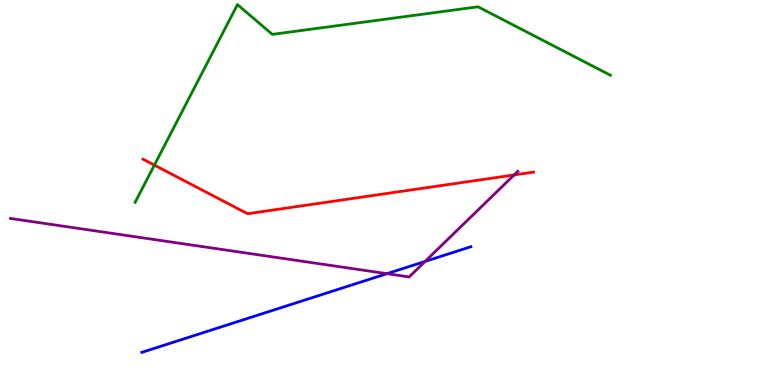[{'lines': ['blue', 'red'], 'intersections': []}, {'lines': ['green', 'red'], 'intersections': [{'x': 1.99, 'y': 5.71}]}, {'lines': ['purple', 'red'], 'intersections': [{'x': 6.63, 'y': 5.46}]}, {'lines': ['blue', 'green'], 'intersections': []}, {'lines': ['blue', 'purple'], 'intersections': [{'x': 4.99, 'y': 2.89}, {'x': 5.49, 'y': 3.21}]}, {'lines': ['green', 'purple'], 'intersections': []}]